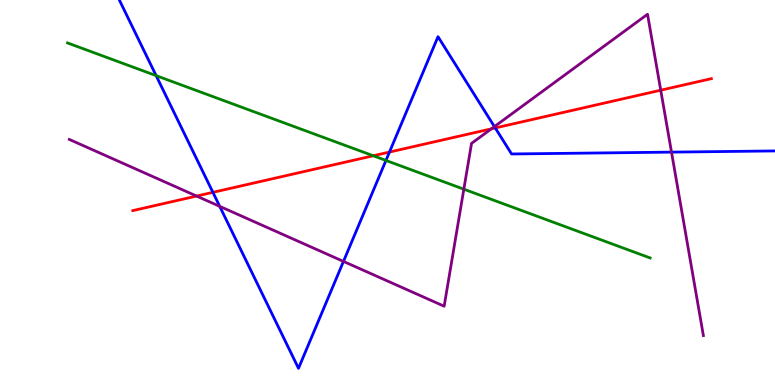[{'lines': ['blue', 'red'], 'intersections': [{'x': 2.75, 'y': 5.0}, {'x': 5.03, 'y': 6.05}, {'x': 6.39, 'y': 6.68}]}, {'lines': ['green', 'red'], 'intersections': [{'x': 4.82, 'y': 5.95}]}, {'lines': ['purple', 'red'], 'intersections': [{'x': 2.54, 'y': 4.91}, {'x': 6.34, 'y': 6.65}, {'x': 8.53, 'y': 7.66}]}, {'lines': ['blue', 'green'], 'intersections': [{'x': 2.01, 'y': 8.04}, {'x': 4.98, 'y': 5.83}]}, {'lines': ['blue', 'purple'], 'intersections': [{'x': 2.83, 'y': 4.64}, {'x': 4.43, 'y': 3.21}, {'x': 6.38, 'y': 6.71}, {'x': 8.66, 'y': 6.05}]}, {'lines': ['green', 'purple'], 'intersections': [{'x': 5.98, 'y': 5.09}]}]